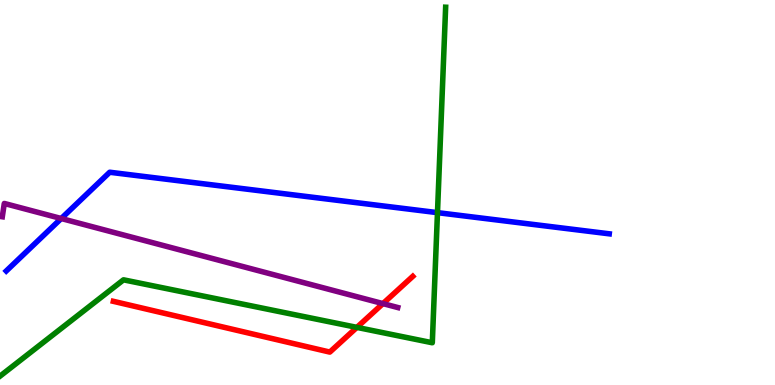[{'lines': ['blue', 'red'], 'intersections': []}, {'lines': ['green', 'red'], 'intersections': [{'x': 4.6, 'y': 1.5}]}, {'lines': ['purple', 'red'], 'intersections': [{'x': 4.94, 'y': 2.11}]}, {'lines': ['blue', 'green'], 'intersections': [{'x': 5.64, 'y': 4.48}]}, {'lines': ['blue', 'purple'], 'intersections': [{'x': 0.79, 'y': 4.32}]}, {'lines': ['green', 'purple'], 'intersections': []}]